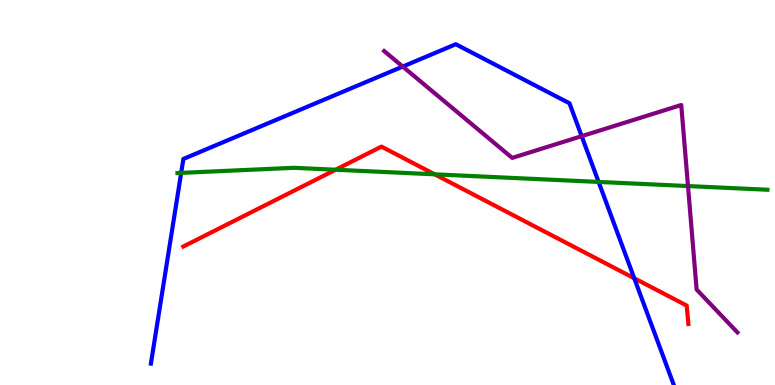[{'lines': ['blue', 'red'], 'intersections': [{'x': 8.18, 'y': 2.77}]}, {'lines': ['green', 'red'], 'intersections': [{'x': 4.33, 'y': 5.59}, {'x': 5.61, 'y': 5.47}]}, {'lines': ['purple', 'red'], 'intersections': []}, {'lines': ['blue', 'green'], 'intersections': [{'x': 2.34, 'y': 5.51}, {'x': 7.72, 'y': 5.27}]}, {'lines': ['blue', 'purple'], 'intersections': [{'x': 5.2, 'y': 8.27}, {'x': 7.51, 'y': 6.46}]}, {'lines': ['green', 'purple'], 'intersections': [{'x': 8.88, 'y': 5.17}]}]